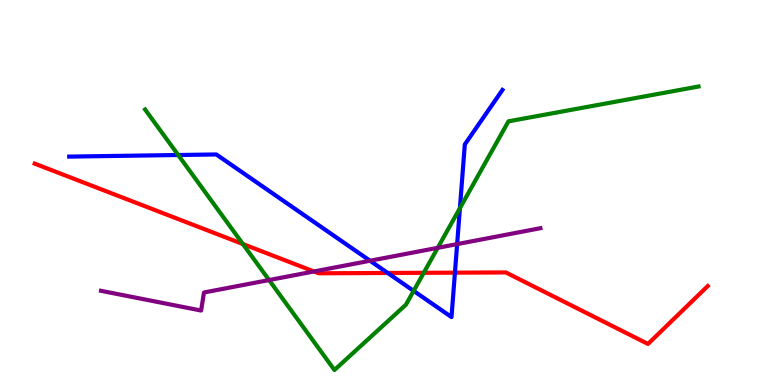[{'lines': ['blue', 'red'], 'intersections': [{'x': 5.0, 'y': 2.91}, {'x': 5.87, 'y': 2.92}]}, {'lines': ['green', 'red'], 'intersections': [{'x': 3.13, 'y': 3.66}, {'x': 5.47, 'y': 2.91}]}, {'lines': ['purple', 'red'], 'intersections': [{'x': 4.05, 'y': 2.95}]}, {'lines': ['blue', 'green'], 'intersections': [{'x': 2.3, 'y': 5.97}, {'x': 5.34, 'y': 2.44}, {'x': 5.93, 'y': 4.59}]}, {'lines': ['blue', 'purple'], 'intersections': [{'x': 4.77, 'y': 3.23}, {'x': 5.9, 'y': 3.66}]}, {'lines': ['green', 'purple'], 'intersections': [{'x': 3.47, 'y': 2.73}, {'x': 5.65, 'y': 3.56}]}]